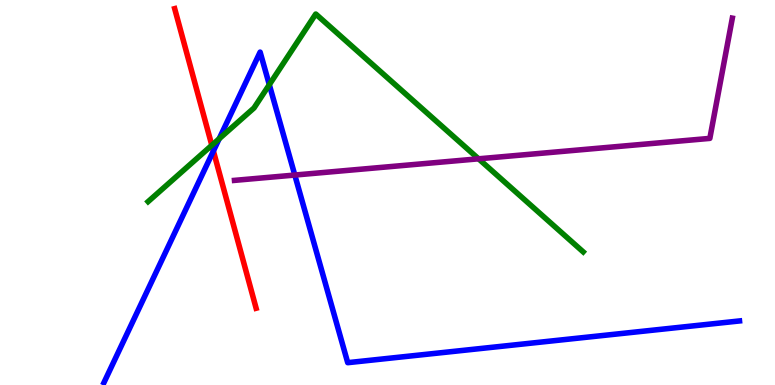[{'lines': ['blue', 'red'], 'intersections': [{'x': 2.75, 'y': 6.08}]}, {'lines': ['green', 'red'], 'intersections': [{'x': 2.73, 'y': 6.23}]}, {'lines': ['purple', 'red'], 'intersections': []}, {'lines': ['blue', 'green'], 'intersections': [{'x': 2.83, 'y': 6.4}, {'x': 3.48, 'y': 7.8}]}, {'lines': ['blue', 'purple'], 'intersections': [{'x': 3.8, 'y': 5.45}]}, {'lines': ['green', 'purple'], 'intersections': [{'x': 6.18, 'y': 5.87}]}]